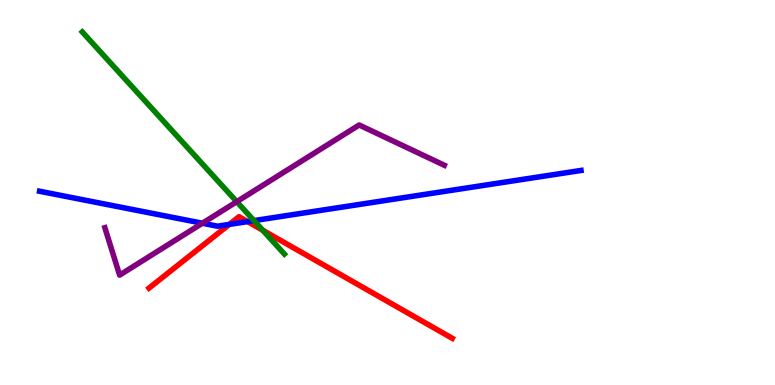[{'lines': ['blue', 'red'], 'intersections': [{'x': 2.96, 'y': 4.17}, {'x': 3.19, 'y': 4.24}]}, {'lines': ['green', 'red'], 'intersections': [{'x': 3.39, 'y': 4.02}]}, {'lines': ['purple', 'red'], 'intersections': []}, {'lines': ['blue', 'green'], 'intersections': [{'x': 3.28, 'y': 4.27}]}, {'lines': ['blue', 'purple'], 'intersections': [{'x': 2.61, 'y': 4.2}]}, {'lines': ['green', 'purple'], 'intersections': [{'x': 3.05, 'y': 4.76}]}]